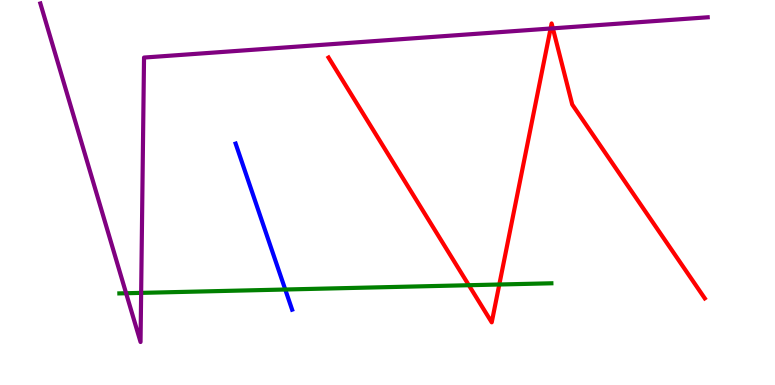[{'lines': ['blue', 'red'], 'intersections': []}, {'lines': ['green', 'red'], 'intersections': [{'x': 6.05, 'y': 2.59}, {'x': 6.44, 'y': 2.61}]}, {'lines': ['purple', 'red'], 'intersections': [{'x': 7.1, 'y': 9.26}, {'x': 7.13, 'y': 9.26}]}, {'lines': ['blue', 'green'], 'intersections': [{'x': 3.68, 'y': 2.48}]}, {'lines': ['blue', 'purple'], 'intersections': []}, {'lines': ['green', 'purple'], 'intersections': [{'x': 1.63, 'y': 2.38}, {'x': 1.82, 'y': 2.39}]}]